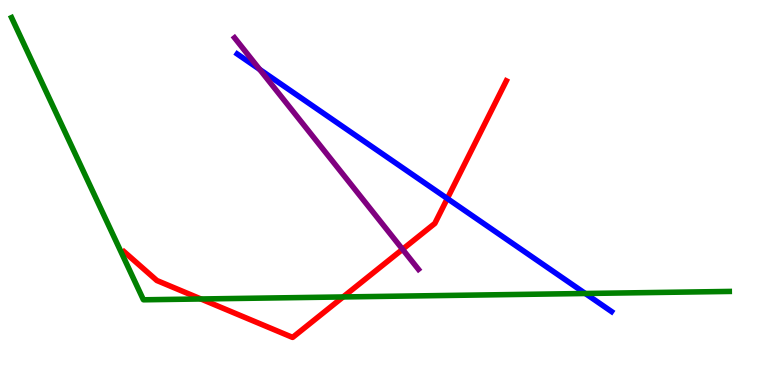[{'lines': ['blue', 'red'], 'intersections': [{'x': 5.77, 'y': 4.84}]}, {'lines': ['green', 'red'], 'intersections': [{'x': 2.59, 'y': 2.23}, {'x': 4.43, 'y': 2.29}]}, {'lines': ['purple', 'red'], 'intersections': [{'x': 5.19, 'y': 3.52}]}, {'lines': ['blue', 'green'], 'intersections': [{'x': 7.55, 'y': 2.38}]}, {'lines': ['blue', 'purple'], 'intersections': [{'x': 3.35, 'y': 8.2}]}, {'lines': ['green', 'purple'], 'intersections': []}]